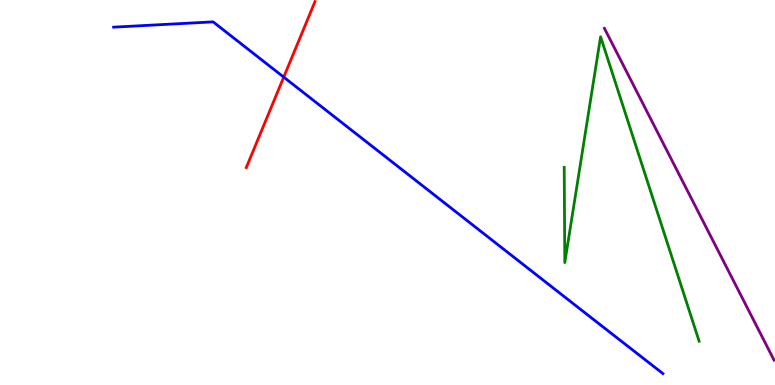[{'lines': ['blue', 'red'], 'intersections': [{'x': 3.66, 'y': 8.0}]}, {'lines': ['green', 'red'], 'intersections': []}, {'lines': ['purple', 'red'], 'intersections': []}, {'lines': ['blue', 'green'], 'intersections': []}, {'lines': ['blue', 'purple'], 'intersections': []}, {'lines': ['green', 'purple'], 'intersections': []}]